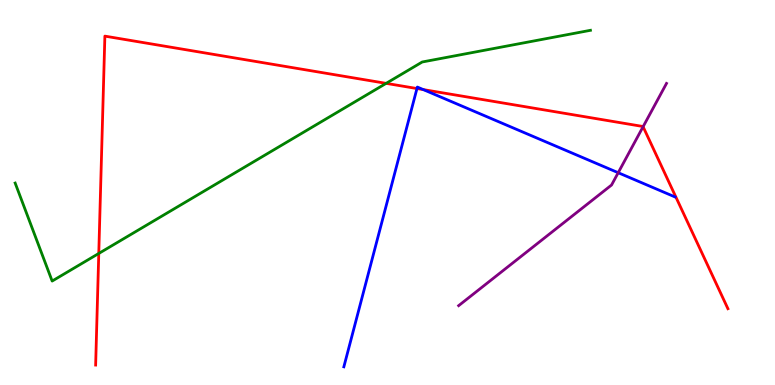[{'lines': ['blue', 'red'], 'intersections': [{'x': 5.38, 'y': 7.7}, {'x': 5.46, 'y': 7.67}]}, {'lines': ['green', 'red'], 'intersections': [{'x': 1.27, 'y': 3.42}, {'x': 4.98, 'y': 7.83}]}, {'lines': ['purple', 'red'], 'intersections': [{'x': 8.3, 'y': 6.71}]}, {'lines': ['blue', 'green'], 'intersections': []}, {'lines': ['blue', 'purple'], 'intersections': [{'x': 7.98, 'y': 5.51}]}, {'lines': ['green', 'purple'], 'intersections': []}]